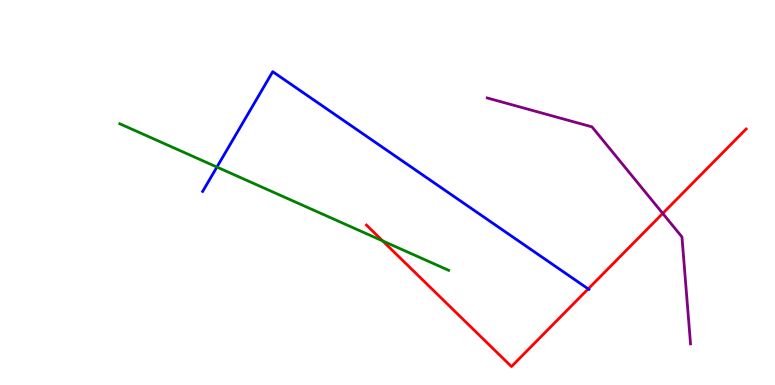[{'lines': ['blue', 'red'], 'intersections': [{'x': 7.59, 'y': 2.5}]}, {'lines': ['green', 'red'], 'intersections': [{'x': 4.94, 'y': 3.74}]}, {'lines': ['purple', 'red'], 'intersections': [{'x': 8.55, 'y': 4.46}]}, {'lines': ['blue', 'green'], 'intersections': [{'x': 2.8, 'y': 5.66}]}, {'lines': ['blue', 'purple'], 'intersections': []}, {'lines': ['green', 'purple'], 'intersections': []}]